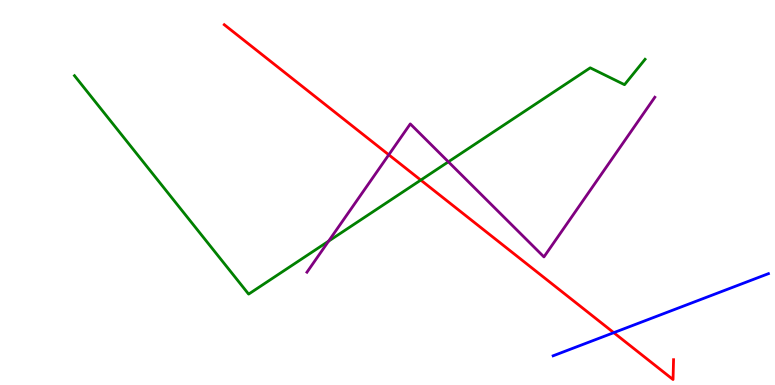[{'lines': ['blue', 'red'], 'intersections': [{'x': 7.92, 'y': 1.36}]}, {'lines': ['green', 'red'], 'intersections': [{'x': 5.43, 'y': 5.32}]}, {'lines': ['purple', 'red'], 'intersections': [{'x': 5.02, 'y': 5.98}]}, {'lines': ['blue', 'green'], 'intersections': []}, {'lines': ['blue', 'purple'], 'intersections': []}, {'lines': ['green', 'purple'], 'intersections': [{'x': 4.24, 'y': 3.74}, {'x': 5.79, 'y': 5.8}]}]